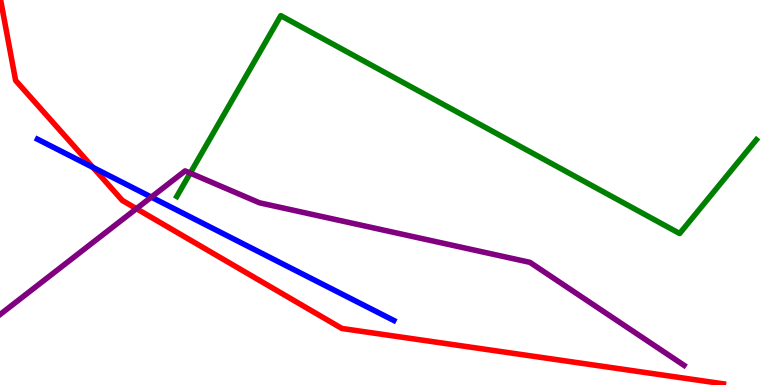[{'lines': ['blue', 'red'], 'intersections': [{'x': 1.2, 'y': 5.65}]}, {'lines': ['green', 'red'], 'intersections': []}, {'lines': ['purple', 'red'], 'intersections': [{'x': 1.76, 'y': 4.58}]}, {'lines': ['blue', 'green'], 'intersections': []}, {'lines': ['blue', 'purple'], 'intersections': [{'x': 1.95, 'y': 4.88}]}, {'lines': ['green', 'purple'], 'intersections': [{'x': 2.45, 'y': 5.5}]}]